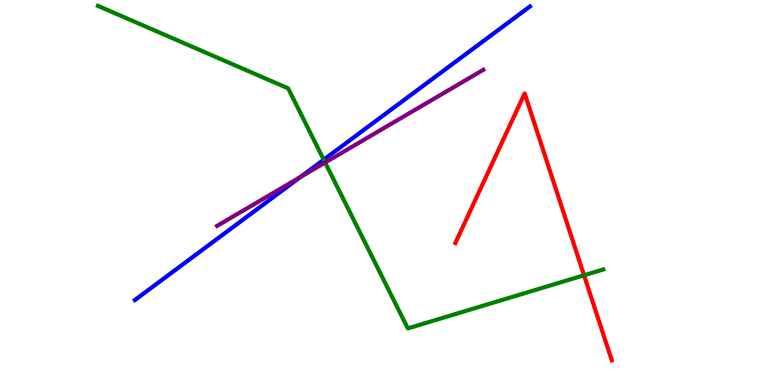[{'lines': ['blue', 'red'], 'intersections': []}, {'lines': ['green', 'red'], 'intersections': [{'x': 7.54, 'y': 2.85}]}, {'lines': ['purple', 'red'], 'intersections': []}, {'lines': ['blue', 'green'], 'intersections': [{'x': 4.18, 'y': 5.85}]}, {'lines': ['blue', 'purple'], 'intersections': [{'x': 3.88, 'y': 5.4}]}, {'lines': ['green', 'purple'], 'intersections': [{'x': 4.2, 'y': 5.78}]}]